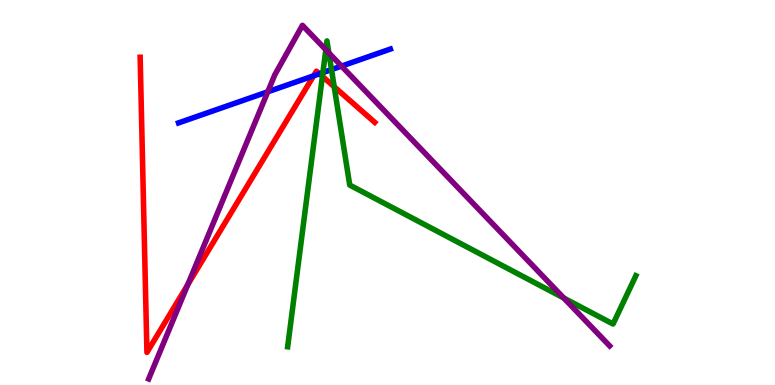[{'lines': ['blue', 'red'], 'intersections': [{'x': 4.05, 'y': 8.03}, {'x': 4.12, 'y': 8.08}]}, {'lines': ['green', 'red'], 'intersections': [{'x': 4.16, 'y': 8.02}, {'x': 4.31, 'y': 7.75}]}, {'lines': ['purple', 'red'], 'intersections': [{'x': 2.42, 'y': 2.61}]}, {'lines': ['blue', 'green'], 'intersections': [{'x': 4.17, 'y': 8.11}, {'x': 4.28, 'y': 8.19}]}, {'lines': ['blue', 'purple'], 'intersections': [{'x': 3.46, 'y': 7.62}, {'x': 4.41, 'y': 8.28}]}, {'lines': ['green', 'purple'], 'intersections': [{'x': 4.2, 'y': 8.71}, {'x': 4.24, 'y': 8.63}, {'x': 7.27, 'y': 2.26}]}]